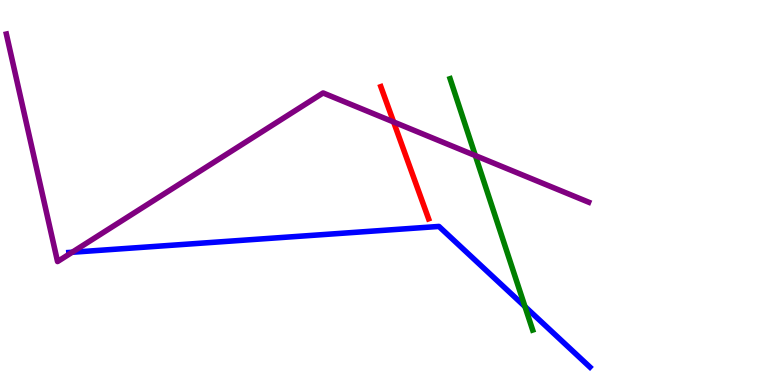[{'lines': ['blue', 'red'], 'intersections': []}, {'lines': ['green', 'red'], 'intersections': []}, {'lines': ['purple', 'red'], 'intersections': [{'x': 5.08, 'y': 6.83}]}, {'lines': ['blue', 'green'], 'intersections': [{'x': 6.77, 'y': 2.04}]}, {'lines': ['blue', 'purple'], 'intersections': [{'x': 0.931, 'y': 3.45}]}, {'lines': ['green', 'purple'], 'intersections': [{'x': 6.13, 'y': 5.96}]}]